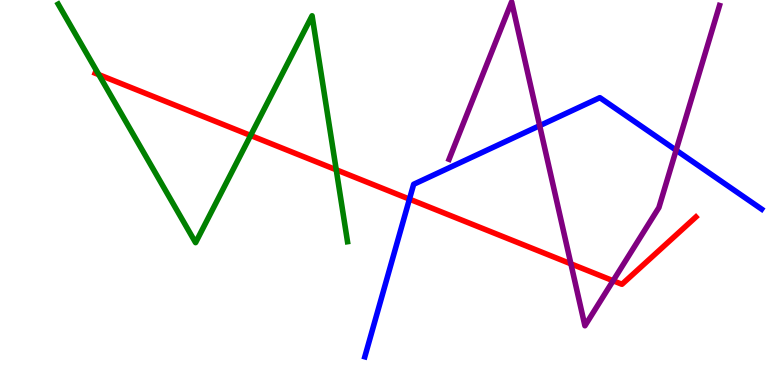[{'lines': ['blue', 'red'], 'intersections': [{'x': 5.28, 'y': 4.83}]}, {'lines': ['green', 'red'], 'intersections': [{'x': 1.27, 'y': 8.06}, {'x': 3.23, 'y': 6.48}, {'x': 4.34, 'y': 5.59}]}, {'lines': ['purple', 'red'], 'intersections': [{'x': 7.37, 'y': 3.15}, {'x': 7.91, 'y': 2.71}]}, {'lines': ['blue', 'green'], 'intersections': []}, {'lines': ['blue', 'purple'], 'intersections': [{'x': 6.96, 'y': 6.74}, {'x': 8.72, 'y': 6.1}]}, {'lines': ['green', 'purple'], 'intersections': []}]